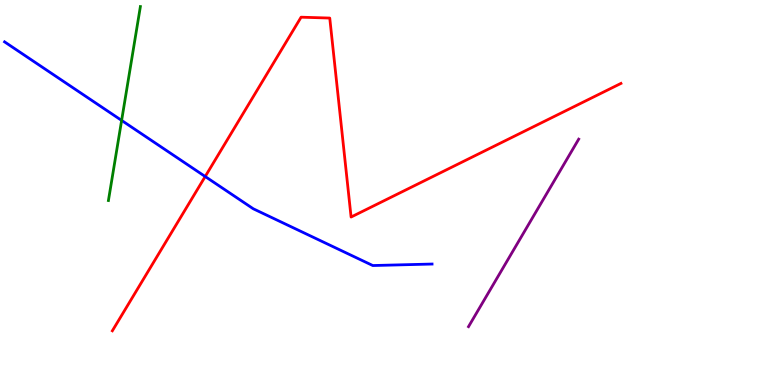[{'lines': ['blue', 'red'], 'intersections': [{'x': 2.65, 'y': 5.42}]}, {'lines': ['green', 'red'], 'intersections': []}, {'lines': ['purple', 'red'], 'intersections': []}, {'lines': ['blue', 'green'], 'intersections': [{'x': 1.57, 'y': 6.87}]}, {'lines': ['blue', 'purple'], 'intersections': []}, {'lines': ['green', 'purple'], 'intersections': []}]